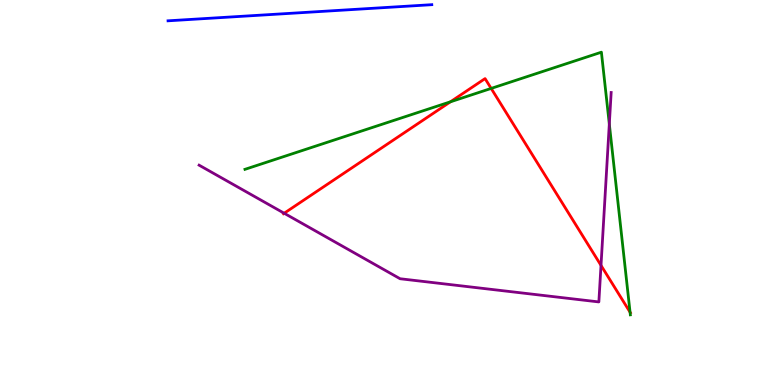[{'lines': ['blue', 'red'], 'intersections': []}, {'lines': ['green', 'red'], 'intersections': [{'x': 5.81, 'y': 7.36}, {'x': 6.34, 'y': 7.7}, {'x': 8.13, 'y': 1.89}]}, {'lines': ['purple', 'red'], 'intersections': [{'x': 3.67, 'y': 4.46}, {'x': 7.75, 'y': 3.11}]}, {'lines': ['blue', 'green'], 'intersections': []}, {'lines': ['blue', 'purple'], 'intersections': []}, {'lines': ['green', 'purple'], 'intersections': [{'x': 7.86, 'y': 6.78}]}]